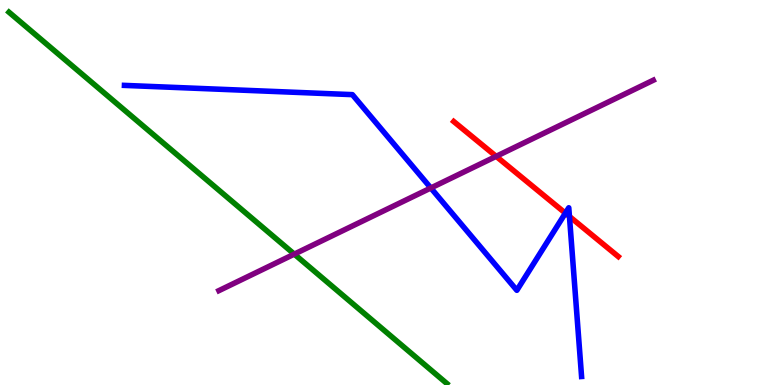[{'lines': ['blue', 'red'], 'intersections': [{'x': 7.3, 'y': 4.46}, {'x': 7.35, 'y': 4.38}]}, {'lines': ['green', 'red'], 'intersections': []}, {'lines': ['purple', 'red'], 'intersections': [{'x': 6.4, 'y': 5.94}]}, {'lines': ['blue', 'green'], 'intersections': []}, {'lines': ['blue', 'purple'], 'intersections': [{'x': 5.56, 'y': 5.12}]}, {'lines': ['green', 'purple'], 'intersections': [{'x': 3.8, 'y': 3.4}]}]